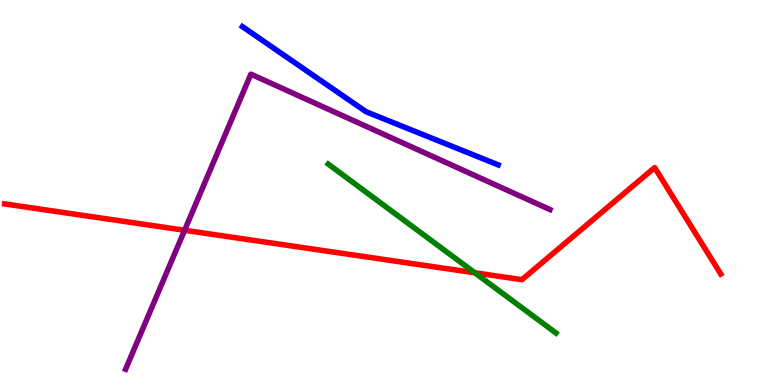[{'lines': ['blue', 'red'], 'intersections': []}, {'lines': ['green', 'red'], 'intersections': [{'x': 6.13, 'y': 2.92}]}, {'lines': ['purple', 'red'], 'intersections': [{'x': 2.38, 'y': 4.02}]}, {'lines': ['blue', 'green'], 'intersections': []}, {'lines': ['blue', 'purple'], 'intersections': []}, {'lines': ['green', 'purple'], 'intersections': []}]